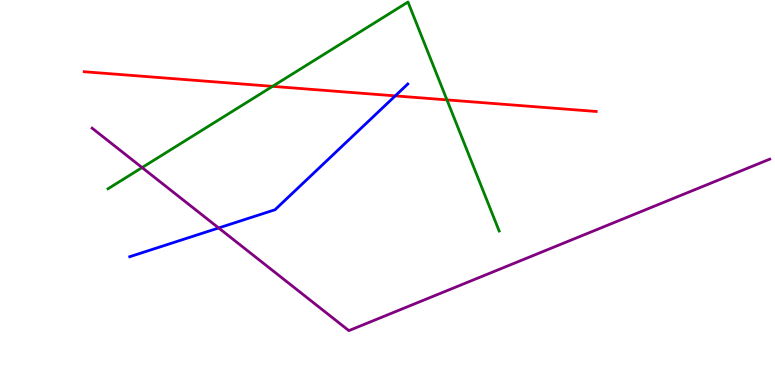[{'lines': ['blue', 'red'], 'intersections': [{'x': 5.1, 'y': 7.51}]}, {'lines': ['green', 'red'], 'intersections': [{'x': 3.52, 'y': 7.76}, {'x': 5.77, 'y': 7.41}]}, {'lines': ['purple', 'red'], 'intersections': []}, {'lines': ['blue', 'green'], 'intersections': []}, {'lines': ['blue', 'purple'], 'intersections': [{'x': 2.82, 'y': 4.08}]}, {'lines': ['green', 'purple'], 'intersections': [{'x': 1.83, 'y': 5.65}]}]